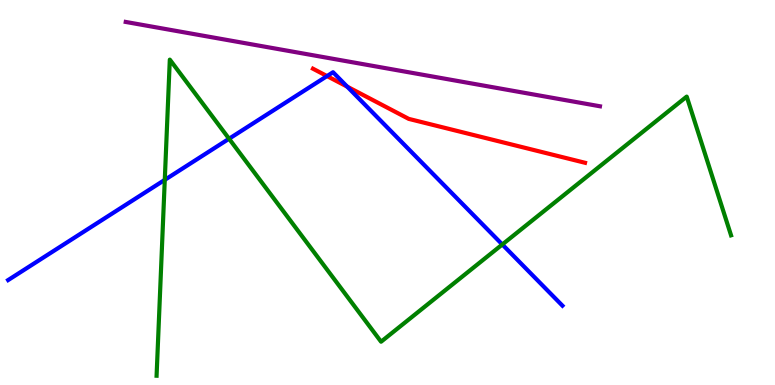[{'lines': ['blue', 'red'], 'intersections': [{'x': 4.22, 'y': 8.02}, {'x': 4.48, 'y': 7.75}]}, {'lines': ['green', 'red'], 'intersections': []}, {'lines': ['purple', 'red'], 'intersections': []}, {'lines': ['blue', 'green'], 'intersections': [{'x': 2.13, 'y': 5.33}, {'x': 2.96, 'y': 6.4}, {'x': 6.48, 'y': 3.65}]}, {'lines': ['blue', 'purple'], 'intersections': []}, {'lines': ['green', 'purple'], 'intersections': []}]